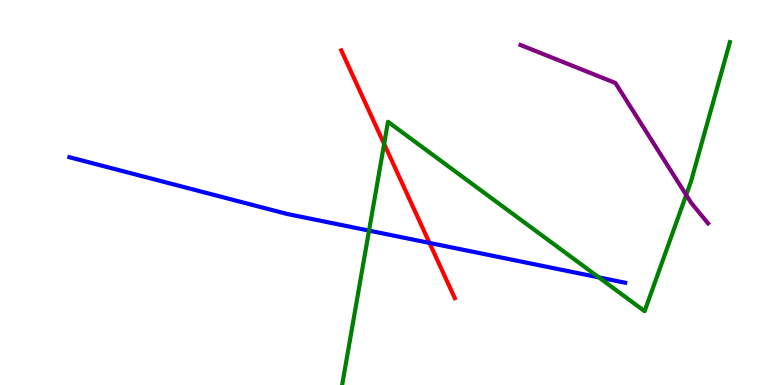[{'lines': ['blue', 'red'], 'intersections': [{'x': 5.54, 'y': 3.69}]}, {'lines': ['green', 'red'], 'intersections': [{'x': 4.96, 'y': 6.26}]}, {'lines': ['purple', 'red'], 'intersections': []}, {'lines': ['blue', 'green'], 'intersections': [{'x': 4.76, 'y': 4.01}, {'x': 7.73, 'y': 2.8}]}, {'lines': ['blue', 'purple'], 'intersections': []}, {'lines': ['green', 'purple'], 'intersections': [{'x': 8.85, 'y': 4.94}]}]